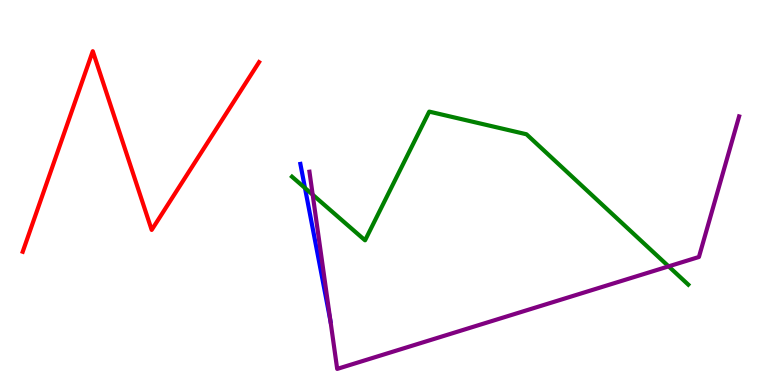[{'lines': ['blue', 'red'], 'intersections': []}, {'lines': ['green', 'red'], 'intersections': []}, {'lines': ['purple', 'red'], 'intersections': []}, {'lines': ['blue', 'green'], 'intersections': [{'x': 3.94, 'y': 5.12}]}, {'lines': ['blue', 'purple'], 'intersections': [{'x': 4.26, 'y': 1.66}]}, {'lines': ['green', 'purple'], 'intersections': [{'x': 4.03, 'y': 4.94}, {'x': 8.63, 'y': 3.08}]}]